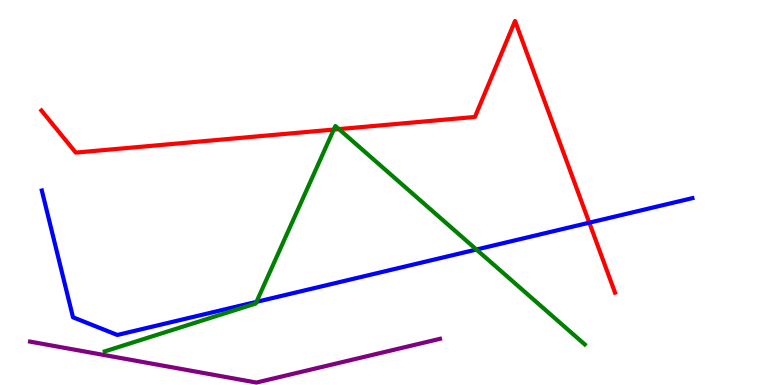[{'lines': ['blue', 'red'], 'intersections': [{'x': 7.6, 'y': 4.22}]}, {'lines': ['green', 'red'], 'intersections': [{'x': 4.31, 'y': 6.63}, {'x': 4.37, 'y': 6.65}]}, {'lines': ['purple', 'red'], 'intersections': []}, {'lines': ['blue', 'green'], 'intersections': [{'x': 3.31, 'y': 2.16}, {'x': 6.15, 'y': 3.52}]}, {'lines': ['blue', 'purple'], 'intersections': []}, {'lines': ['green', 'purple'], 'intersections': []}]